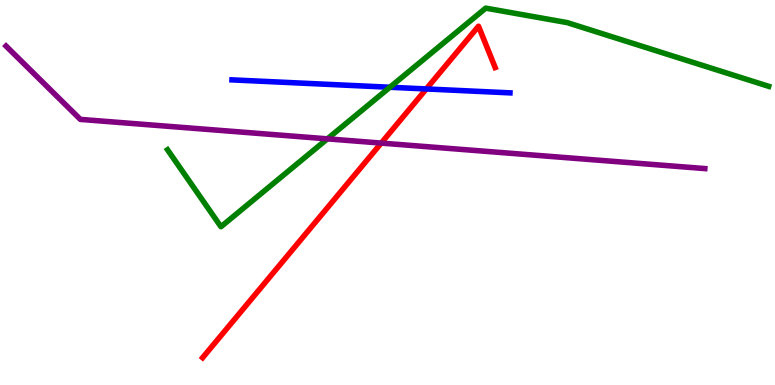[{'lines': ['blue', 'red'], 'intersections': [{'x': 5.5, 'y': 7.69}]}, {'lines': ['green', 'red'], 'intersections': []}, {'lines': ['purple', 'red'], 'intersections': [{'x': 4.92, 'y': 6.28}]}, {'lines': ['blue', 'green'], 'intersections': [{'x': 5.03, 'y': 7.73}]}, {'lines': ['blue', 'purple'], 'intersections': []}, {'lines': ['green', 'purple'], 'intersections': [{'x': 4.22, 'y': 6.39}]}]